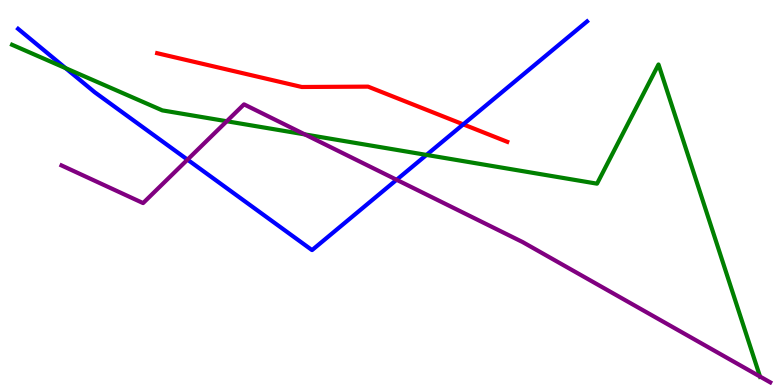[{'lines': ['blue', 'red'], 'intersections': [{'x': 5.98, 'y': 6.77}]}, {'lines': ['green', 'red'], 'intersections': []}, {'lines': ['purple', 'red'], 'intersections': []}, {'lines': ['blue', 'green'], 'intersections': [{'x': 0.846, 'y': 8.23}, {'x': 5.5, 'y': 5.98}]}, {'lines': ['blue', 'purple'], 'intersections': [{'x': 2.42, 'y': 5.85}, {'x': 5.12, 'y': 5.33}]}, {'lines': ['green', 'purple'], 'intersections': [{'x': 2.93, 'y': 6.85}, {'x': 3.93, 'y': 6.51}, {'x': 9.81, 'y': 0.219}]}]